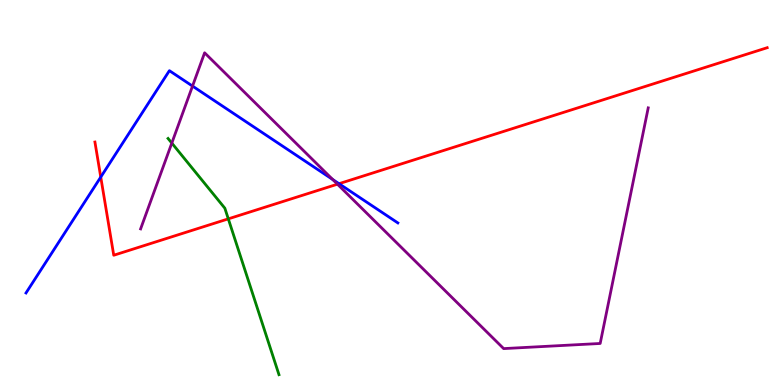[{'lines': ['blue', 'red'], 'intersections': [{'x': 1.3, 'y': 5.4}, {'x': 4.37, 'y': 5.23}]}, {'lines': ['green', 'red'], 'intersections': [{'x': 2.95, 'y': 4.32}]}, {'lines': ['purple', 'red'], 'intersections': [{'x': 4.35, 'y': 5.22}]}, {'lines': ['blue', 'green'], 'intersections': []}, {'lines': ['blue', 'purple'], 'intersections': [{'x': 2.48, 'y': 7.76}, {'x': 4.29, 'y': 5.34}]}, {'lines': ['green', 'purple'], 'intersections': [{'x': 2.22, 'y': 6.28}]}]